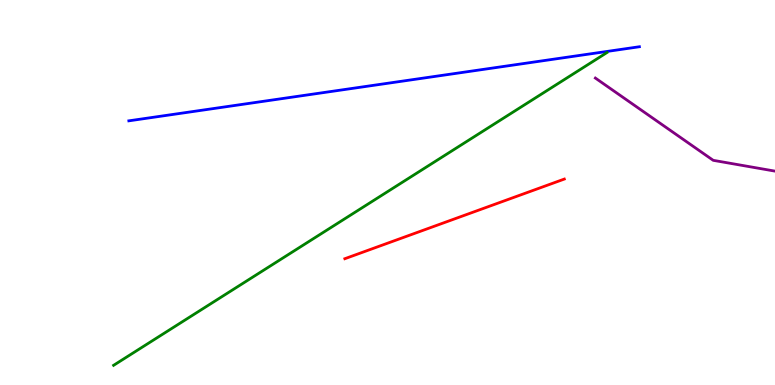[{'lines': ['blue', 'red'], 'intersections': []}, {'lines': ['green', 'red'], 'intersections': []}, {'lines': ['purple', 'red'], 'intersections': []}, {'lines': ['blue', 'green'], 'intersections': []}, {'lines': ['blue', 'purple'], 'intersections': []}, {'lines': ['green', 'purple'], 'intersections': []}]